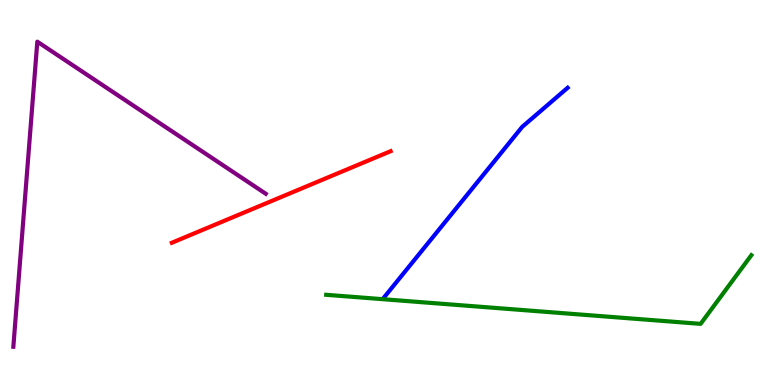[{'lines': ['blue', 'red'], 'intersections': []}, {'lines': ['green', 'red'], 'intersections': []}, {'lines': ['purple', 'red'], 'intersections': []}, {'lines': ['blue', 'green'], 'intersections': []}, {'lines': ['blue', 'purple'], 'intersections': []}, {'lines': ['green', 'purple'], 'intersections': []}]